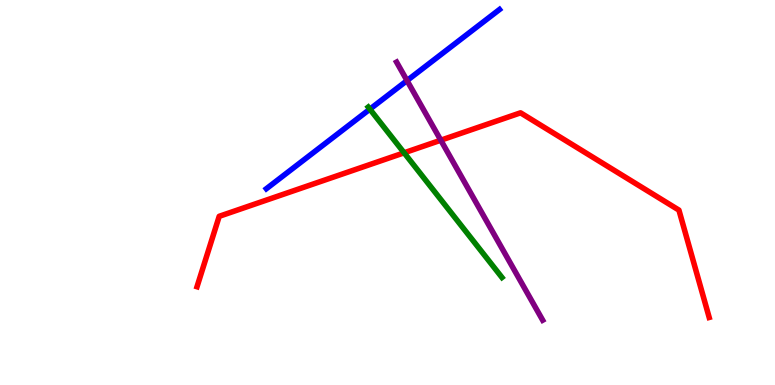[{'lines': ['blue', 'red'], 'intersections': []}, {'lines': ['green', 'red'], 'intersections': [{'x': 5.21, 'y': 6.03}]}, {'lines': ['purple', 'red'], 'intersections': [{'x': 5.69, 'y': 6.36}]}, {'lines': ['blue', 'green'], 'intersections': [{'x': 4.77, 'y': 7.16}]}, {'lines': ['blue', 'purple'], 'intersections': [{'x': 5.25, 'y': 7.91}]}, {'lines': ['green', 'purple'], 'intersections': []}]